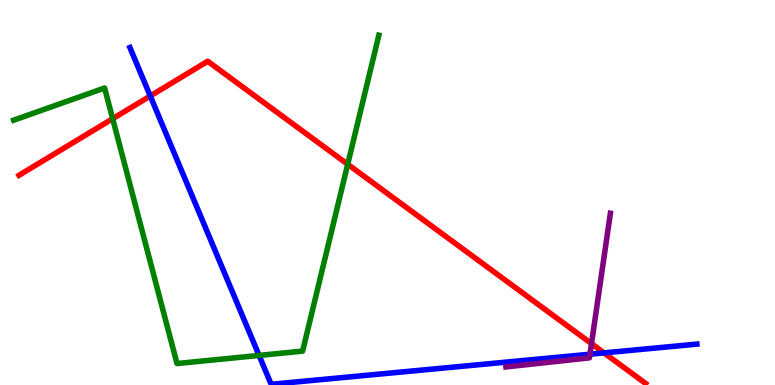[{'lines': ['blue', 'red'], 'intersections': [{'x': 1.94, 'y': 7.51}, {'x': 7.79, 'y': 0.834}]}, {'lines': ['green', 'red'], 'intersections': [{'x': 1.45, 'y': 6.92}, {'x': 4.49, 'y': 5.73}]}, {'lines': ['purple', 'red'], 'intersections': [{'x': 7.63, 'y': 1.07}]}, {'lines': ['blue', 'green'], 'intersections': [{'x': 3.34, 'y': 0.768}]}, {'lines': ['blue', 'purple'], 'intersections': [{'x': 7.61, 'y': 0.8}]}, {'lines': ['green', 'purple'], 'intersections': []}]